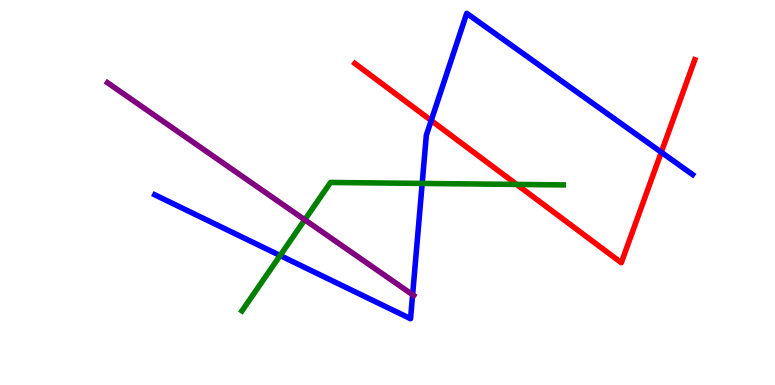[{'lines': ['blue', 'red'], 'intersections': [{'x': 5.56, 'y': 6.87}, {'x': 8.53, 'y': 6.05}]}, {'lines': ['green', 'red'], 'intersections': [{'x': 6.67, 'y': 5.21}]}, {'lines': ['purple', 'red'], 'intersections': []}, {'lines': ['blue', 'green'], 'intersections': [{'x': 3.61, 'y': 3.36}, {'x': 5.45, 'y': 5.24}]}, {'lines': ['blue', 'purple'], 'intersections': [{'x': 5.32, 'y': 2.34}]}, {'lines': ['green', 'purple'], 'intersections': [{'x': 3.93, 'y': 4.29}]}]